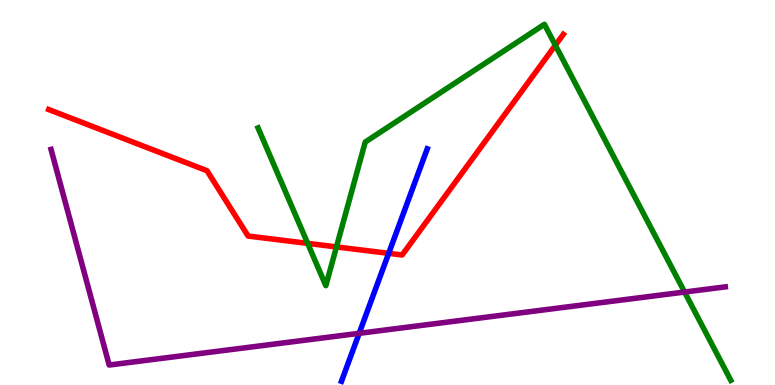[{'lines': ['blue', 'red'], 'intersections': [{'x': 5.02, 'y': 3.42}]}, {'lines': ['green', 'red'], 'intersections': [{'x': 3.97, 'y': 3.68}, {'x': 4.34, 'y': 3.59}, {'x': 7.17, 'y': 8.82}]}, {'lines': ['purple', 'red'], 'intersections': []}, {'lines': ['blue', 'green'], 'intersections': []}, {'lines': ['blue', 'purple'], 'intersections': [{'x': 4.63, 'y': 1.34}]}, {'lines': ['green', 'purple'], 'intersections': [{'x': 8.83, 'y': 2.41}]}]